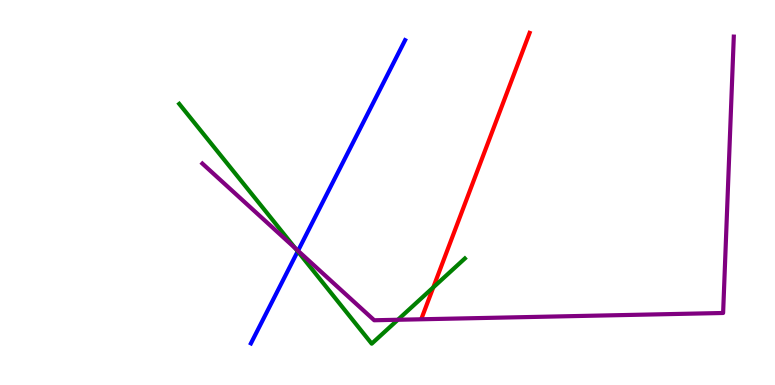[{'lines': ['blue', 'red'], 'intersections': []}, {'lines': ['green', 'red'], 'intersections': [{'x': 5.59, 'y': 2.54}]}, {'lines': ['purple', 'red'], 'intersections': []}, {'lines': ['blue', 'green'], 'intersections': [{'x': 3.84, 'y': 3.47}]}, {'lines': ['blue', 'purple'], 'intersections': [{'x': 3.85, 'y': 3.49}]}, {'lines': ['green', 'purple'], 'intersections': [{'x': 3.81, 'y': 3.55}, {'x': 5.13, 'y': 1.69}]}]